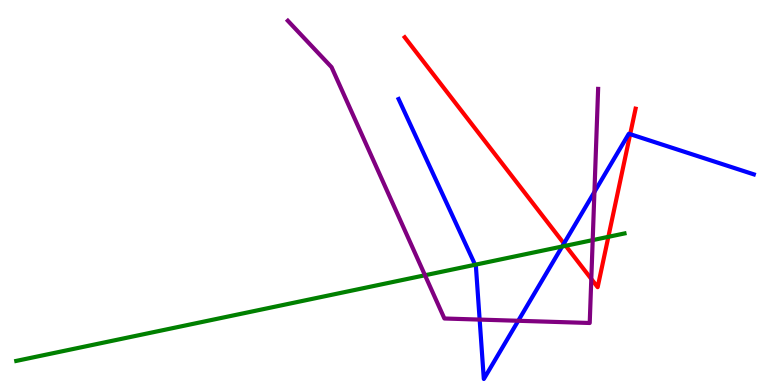[{'lines': ['blue', 'red'], 'intersections': [{'x': 7.28, 'y': 3.68}, {'x': 8.13, 'y': 6.52}]}, {'lines': ['green', 'red'], 'intersections': [{'x': 7.3, 'y': 3.62}, {'x': 7.85, 'y': 3.85}]}, {'lines': ['purple', 'red'], 'intersections': [{'x': 7.63, 'y': 2.75}]}, {'lines': ['blue', 'green'], 'intersections': [{'x': 6.13, 'y': 3.12}, {'x': 7.25, 'y': 3.6}]}, {'lines': ['blue', 'purple'], 'intersections': [{'x': 6.19, 'y': 1.7}, {'x': 6.69, 'y': 1.67}, {'x': 7.67, 'y': 5.01}]}, {'lines': ['green', 'purple'], 'intersections': [{'x': 5.48, 'y': 2.85}, {'x': 7.65, 'y': 3.76}]}]